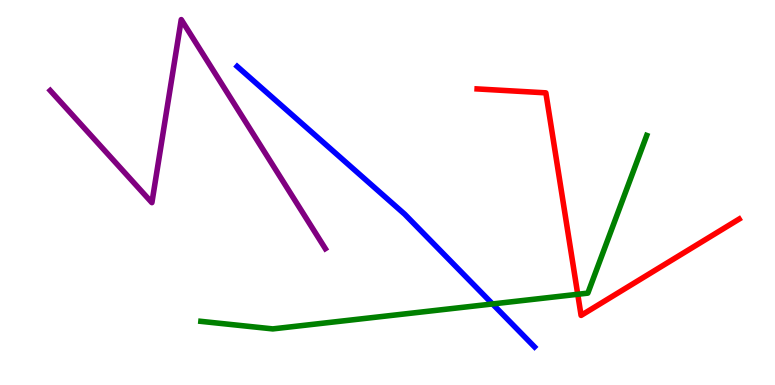[{'lines': ['blue', 'red'], 'intersections': []}, {'lines': ['green', 'red'], 'intersections': [{'x': 7.45, 'y': 2.36}]}, {'lines': ['purple', 'red'], 'intersections': []}, {'lines': ['blue', 'green'], 'intersections': [{'x': 6.36, 'y': 2.11}]}, {'lines': ['blue', 'purple'], 'intersections': []}, {'lines': ['green', 'purple'], 'intersections': []}]